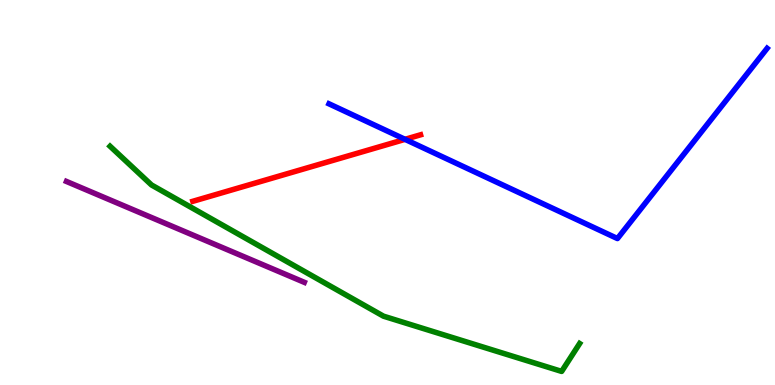[{'lines': ['blue', 'red'], 'intersections': [{'x': 5.23, 'y': 6.38}]}, {'lines': ['green', 'red'], 'intersections': []}, {'lines': ['purple', 'red'], 'intersections': []}, {'lines': ['blue', 'green'], 'intersections': []}, {'lines': ['blue', 'purple'], 'intersections': []}, {'lines': ['green', 'purple'], 'intersections': []}]